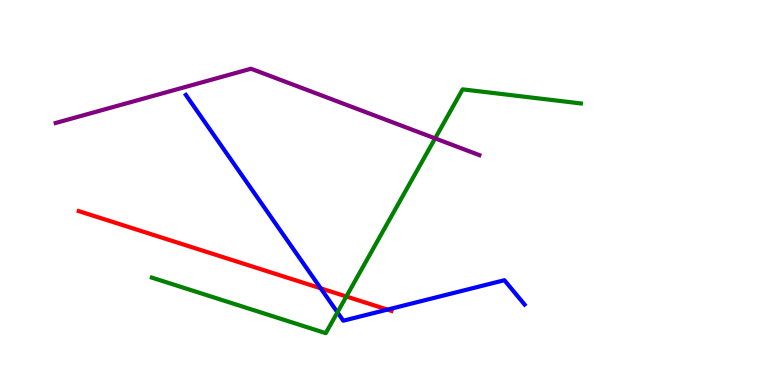[{'lines': ['blue', 'red'], 'intersections': [{'x': 4.14, 'y': 2.51}, {'x': 5.0, 'y': 1.96}]}, {'lines': ['green', 'red'], 'intersections': [{'x': 4.47, 'y': 2.3}]}, {'lines': ['purple', 'red'], 'intersections': []}, {'lines': ['blue', 'green'], 'intersections': [{'x': 4.35, 'y': 1.89}]}, {'lines': ['blue', 'purple'], 'intersections': []}, {'lines': ['green', 'purple'], 'intersections': [{'x': 5.61, 'y': 6.41}]}]